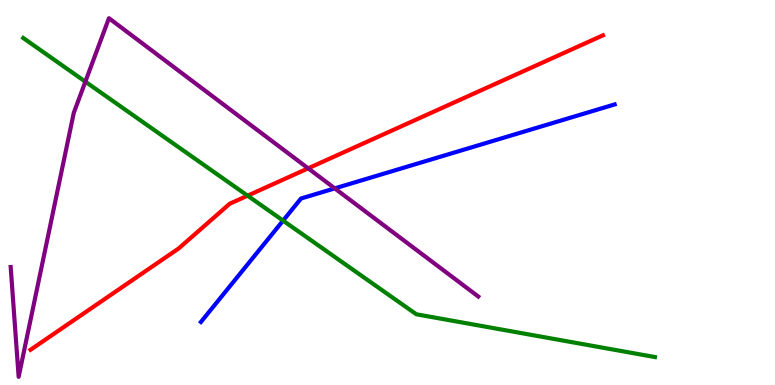[{'lines': ['blue', 'red'], 'intersections': []}, {'lines': ['green', 'red'], 'intersections': [{'x': 3.19, 'y': 4.92}]}, {'lines': ['purple', 'red'], 'intersections': [{'x': 3.98, 'y': 5.63}]}, {'lines': ['blue', 'green'], 'intersections': [{'x': 3.65, 'y': 4.27}]}, {'lines': ['blue', 'purple'], 'intersections': [{'x': 4.32, 'y': 5.11}]}, {'lines': ['green', 'purple'], 'intersections': [{'x': 1.1, 'y': 7.88}]}]